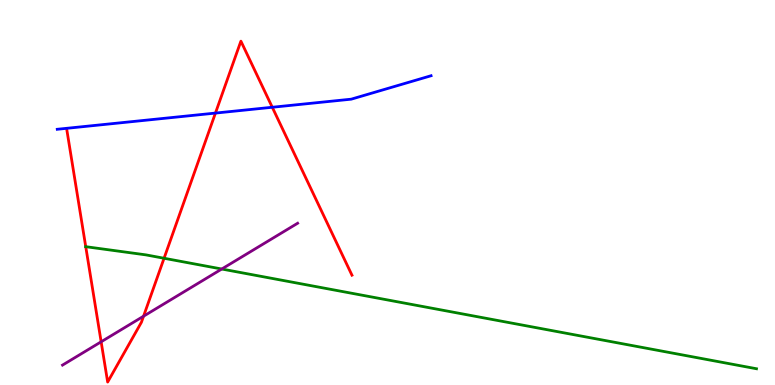[{'lines': ['blue', 'red'], 'intersections': [{'x': 2.78, 'y': 7.06}, {'x': 3.51, 'y': 7.21}]}, {'lines': ['green', 'red'], 'intersections': [{'x': 1.11, 'y': 3.59}, {'x': 2.12, 'y': 3.29}]}, {'lines': ['purple', 'red'], 'intersections': [{'x': 1.31, 'y': 1.12}, {'x': 1.85, 'y': 1.79}]}, {'lines': ['blue', 'green'], 'intersections': []}, {'lines': ['blue', 'purple'], 'intersections': []}, {'lines': ['green', 'purple'], 'intersections': [{'x': 2.86, 'y': 3.01}]}]